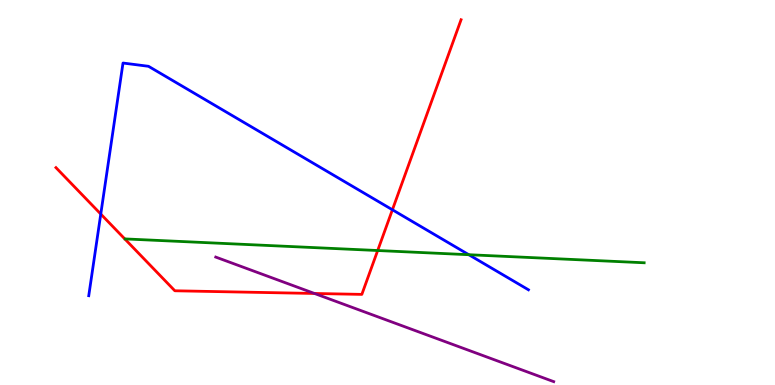[{'lines': ['blue', 'red'], 'intersections': [{'x': 1.3, 'y': 4.44}, {'x': 5.06, 'y': 4.55}]}, {'lines': ['green', 'red'], 'intersections': [{'x': 4.87, 'y': 3.49}]}, {'lines': ['purple', 'red'], 'intersections': [{'x': 4.06, 'y': 2.38}]}, {'lines': ['blue', 'green'], 'intersections': [{'x': 6.05, 'y': 3.38}]}, {'lines': ['blue', 'purple'], 'intersections': []}, {'lines': ['green', 'purple'], 'intersections': []}]